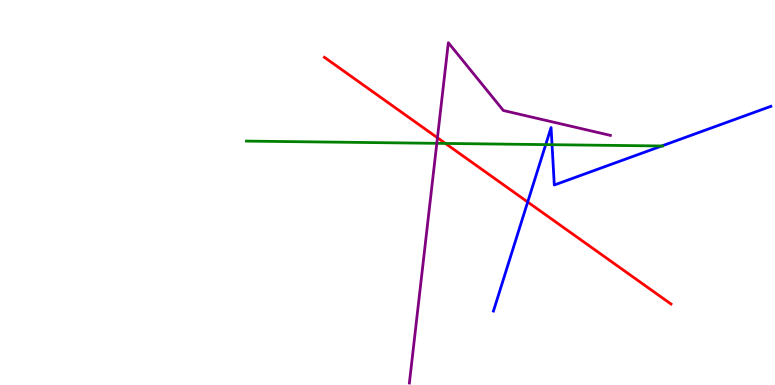[{'lines': ['blue', 'red'], 'intersections': [{'x': 6.81, 'y': 4.75}]}, {'lines': ['green', 'red'], 'intersections': [{'x': 5.75, 'y': 6.27}]}, {'lines': ['purple', 'red'], 'intersections': [{'x': 5.64, 'y': 6.42}]}, {'lines': ['blue', 'green'], 'intersections': [{'x': 7.04, 'y': 6.24}, {'x': 7.12, 'y': 6.24}, {'x': 8.54, 'y': 6.21}]}, {'lines': ['blue', 'purple'], 'intersections': []}, {'lines': ['green', 'purple'], 'intersections': [{'x': 5.64, 'y': 6.28}]}]